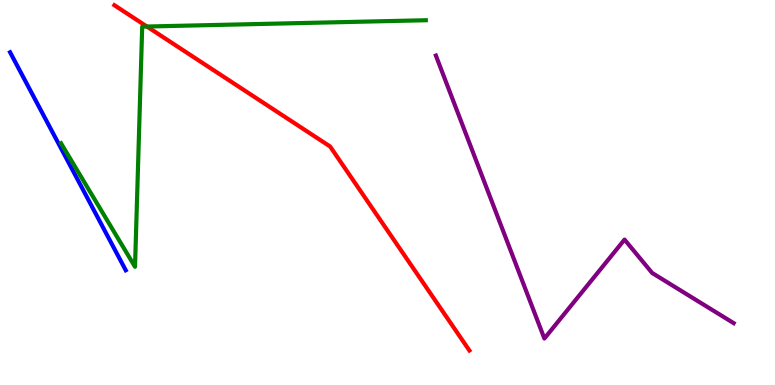[{'lines': ['blue', 'red'], 'intersections': []}, {'lines': ['green', 'red'], 'intersections': [{'x': 1.9, 'y': 9.31}]}, {'lines': ['purple', 'red'], 'intersections': []}, {'lines': ['blue', 'green'], 'intersections': []}, {'lines': ['blue', 'purple'], 'intersections': []}, {'lines': ['green', 'purple'], 'intersections': []}]